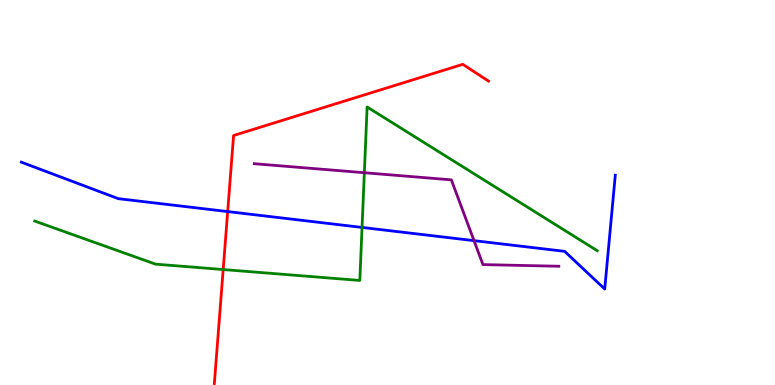[{'lines': ['blue', 'red'], 'intersections': [{'x': 2.94, 'y': 4.5}]}, {'lines': ['green', 'red'], 'intersections': [{'x': 2.88, 'y': 3.0}]}, {'lines': ['purple', 'red'], 'intersections': []}, {'lines': ['blue', 'green'], 'intersections': [{'x': 4.67, 'y': 4.09}]}, {'lines': ['blue', 'purple'], 'intersections': [{'x': 6.12, 'y': 3.75}]}, {'lines': ['green', 'purple'], 'intersections': [{'x': 4.7, 'y': 5.51}]}]